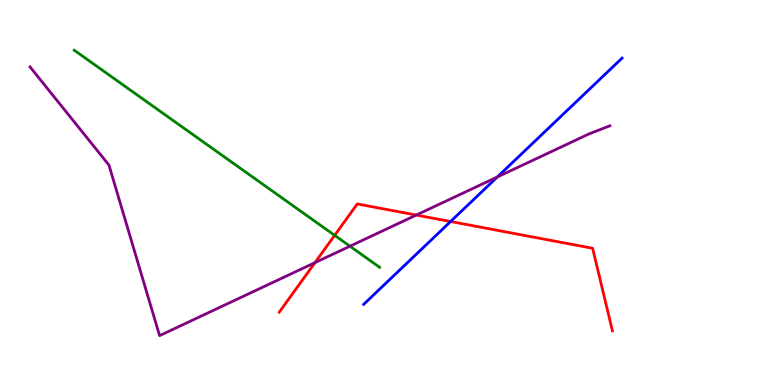[{'lines': ['blue', 'red'], 'intersections': [{'x': 5.81, 'y': 4.25}]}, {'lines': ['green', 'red'], 'intersections': [{'x': 4.32, 'y': 3.89}]}, {'lines': ['purple', 'red'], 'intersections': [{'x': 4.06, 'y': 3.18}, {'x': 5.37, 'y': 4.41}]}, {'lines': ['blue', 'green'], 'intersections': []}, {'lines': ['blue', 'purple'], 'intersections': [{'x': 6.42, 'y': 5.4}]}, {'lines': ['green', 'purple'], 'intersections': [{'x': 4.52, 'y': 3.6}]}]